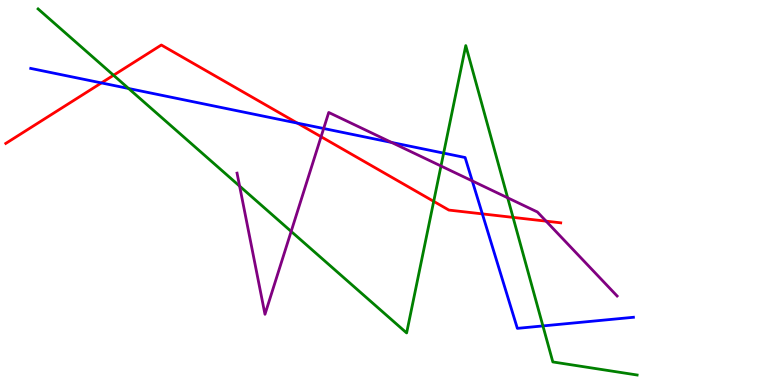[{'lines': ['blue', 'red'], 'intersections': [{'x': 1.31, 'y': 7.85}, {'x': 3.84, 'y': 6.8}, {'x': 6.22, 'y': 4.44}]}, {'lines': ['green', 'red'], 'intersections': [{'x': 1.46, 'y': 8.05}, {'x': 5.6, 'y': 4.77}, {'x': 6.62, 'y': 4.35}]}, {'lines': ['purple', 'red'], 'intersections': [{'x': 4.14, 'y': 6.45}, {'x': 7.05, 'y': 4.26}]}, {'lines': ['blue', 'green'], 'intersections': [{'x': 1.66, 'y': 7.7}, {'x': 5.72, 'y': 6.02}, {'x': 7.01, 'y': 1.53}]}, {'lines': ['blue', 'purple'], 'intersections': [{'x': 4.18, 'y': 6.66}, {'x': 5.05, 'y': 6.3}, {'x': 6.09, 'y': 5.3}]}, {'lines': ['green', 'purple'], 'intersections': [{'x': 3.09, 'y': 5.17}, {'x': 3.76, 'y': 3.99}, {'x': 5.69, 'y': 5.69}, {'x': 6.55, 'y': 4.86}]}]